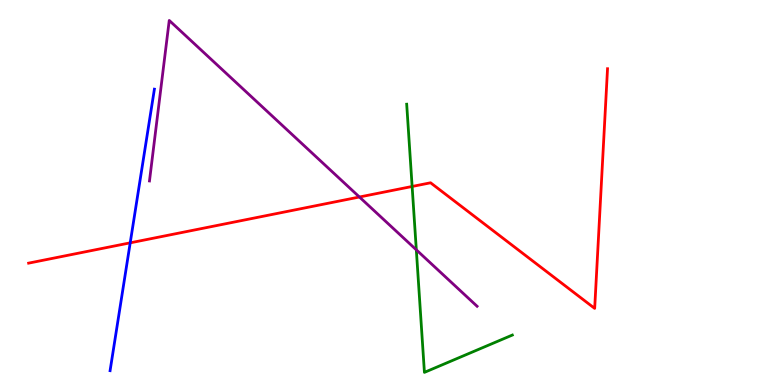[{'lines': ['blue', 'red'], 'intersections': [{'x': 1.68, 'y': 3.69}]}, {'lines': ['green', 'red'], 'intersections': [{'x': 5.32, 'y': 5.16}]}, {'lines': ['purple', 'red'], 'intersections': [{'x': 4.64, 'y': 4.88}]}, {'lines': ['blue', 'green'], 'intersections': []}, {'lines': ['blue', 'purple'], 'intersections': []}, {'lines': ['green', 'purple'], 'intersections': [{'x': 5.37, 'y': 3.51}]}]